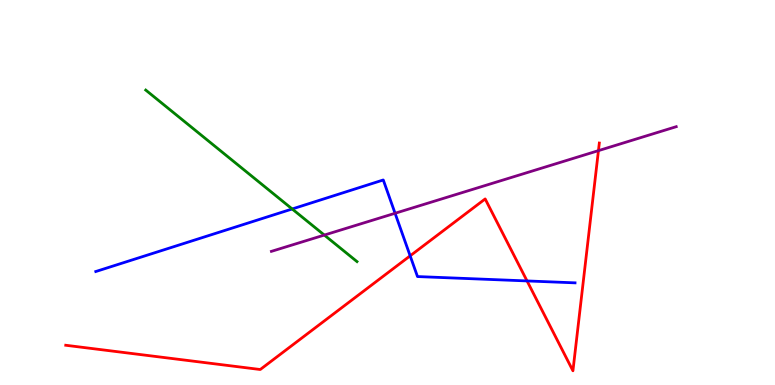[{'lines': ['blue', 'red'], 'intersections': [{'x': 5.29, 'y': 3.36}, {'x': 6.8, 'y': 2.7}]}, {'lines': ['green', 'red'], 'intersections': []}, {'lines': ['purple', 'red'], 'intersections': [{'x': 7.72, 'y': 6.09}]}, {'lines': ['blue', 'green'], 'intersections': [{'x': 3.77, 'y': 4.57}]}, {'lines': ['blue', 'purple'], 'intersections': [{'x': 5.1, 'y': 4.46}]}, {'lines': ['green', 'purple'], 'intersections': [{'x': 4.18, 'y': 3.89}]}]